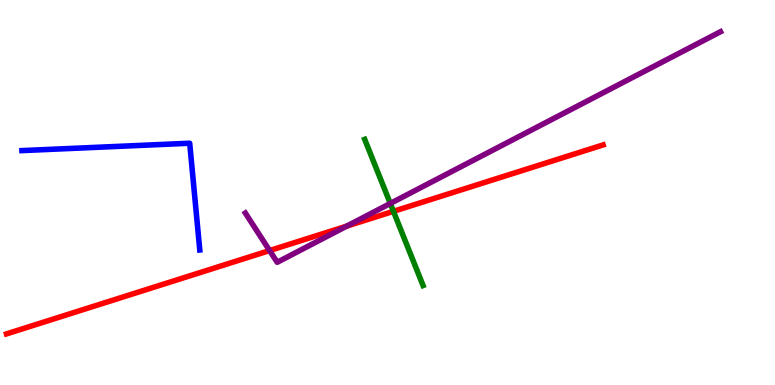[{'lines': ['blue', 'red'], 'intersections': []}, {'lines': ['green', 'red'], 'intersections': [{'x': 5.08, 'y': 4.51}]}, {'lines': ['purple', 'red'], 'intersections': [{'x': 3.48, 'y': 3.49}, {'x': 4.47, 'y': 4.13}]}, {'lines': ['blue', 'green'], 'intersections': []}, {'lines': ['blue', 'purple'], 'intersections': []}, {'lines': ['green', 'purple'], 'intersections': [{'x': 5.04, 'y': 4.72}]}]